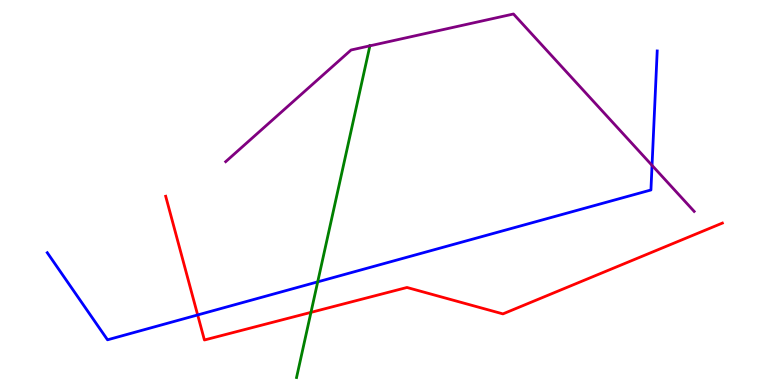[{'lines': ['blue', 'red'], 'intersections': [{'x': 2.55, 'y': 1.82}]}, {'lines': ['green', 'red'], 'intersections': [{'x': 4.01, 'y': 1.89}]}, {'lines': ['purple', 'red'], 'intersections': []}, {'lines': ['blue', 'green'], 'intersections': [{'x': 4.1, 'y': 2.68}]}, {'lines': ['blue', 'purple'], 'intersections': [{'x': 8.41, 'y': 5.7}]}, {'lines': ['green', 'purple'], 'intersections': [{'x': 4.77, 'y': 8.81}]}]